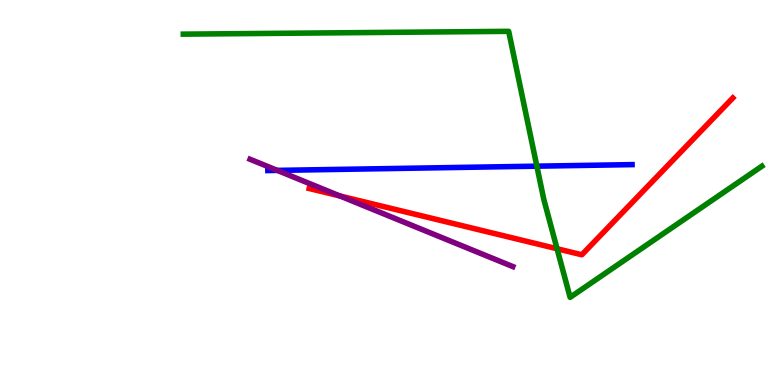[{'lines': ['blue', 'red'], 'intersections': []}, {'lines': ['green', 'red'], 'intersections': [{'x': 7.19, 'y': 3.54}]}, {'lines': ['purple', 'red'], 'intersections': [{'x': 4.39, 'y': 4.91}]}, {'lines': ['blue', 'green'], 'intersections': [{'x': 6.93, 'y': 5.68}]}, {'lines': ['blue', 'purple'], 'intersections': [{'x': 3.58, 'y': 5.57}]}, {'lines': ['green', 'purple'], 'intersections': []}]